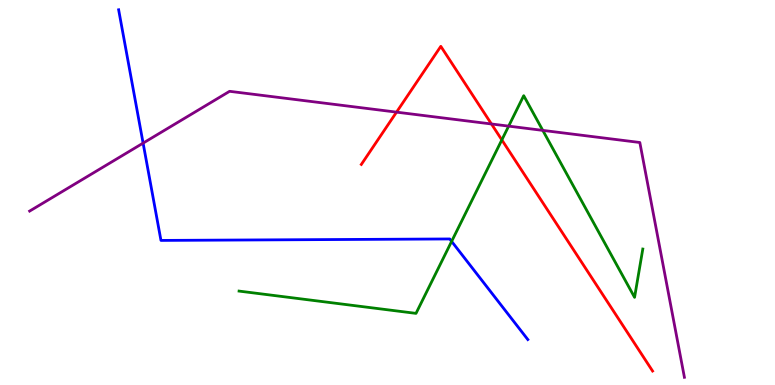[{'lines': ['blue', 'red'], 'intersections': []}, {'lines': ['green', 'red'], 'intersections': [{'x': 6.48, 'y': 6.37}]}, {'lines': ['purple', 'red'], 'intersections': [{'x': 5.12, 'y': 7.09}, {'x': 6.34, 'y': 6.78}]}, {'lines': ['blue', 'green'], 'intersections': [{'x': 5.83, 'y': 3.73}]}, {'lines': ['blue', 'purple'], 'intersections': [{'x': 1.85, 'y': 6.28}]}, {'lines': ['green', 'purple'], 'intersections': [{'x': 6.56, 'y': 6.72}, {'x': 7.0, 'y': 6.61}]}]